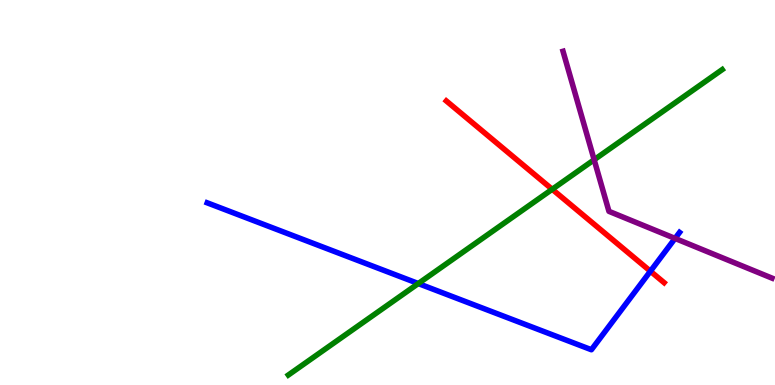[{'lines': ['blue', 'red'], 'intersections': [{'x': 8.39, 'y': 2.96}]}, {'lines': ['green', 'red'], 'intersections': [{'x': 7.13, 'y': 5.08}]}, {'lines': ['purple', 'red'], 'intersections': []}, {'lines': ['blue', 'green'], 'intersections': [{'x': 5.4, 'y': 2.64}]}, {'lines': ['blue', 'purple'], 'intersections': [{'x': 8.71, 'y': 3.81}]}, {'lines': ['green', 'purple'], 'intersections': [{'x': 7.67, 'y': 5.85}]}]